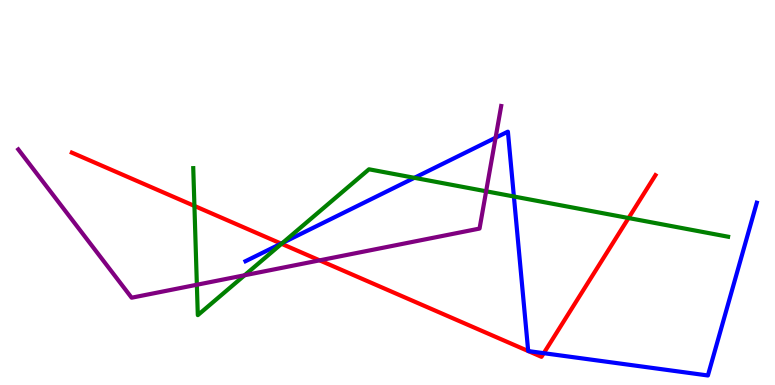[{'lines': ['blue', 'red'], 'intersections': [{'x': 3.63, 'y': 3.67}, {'x': 6.82, 'y': 0.882}, {'x': 6.82, 'y': 0.881}, {'x': 7.02, 'y': 0.826}]}, {'lines': ['green', 'red'], 'intersections': [{'x': 2.51, 'y': 4.65}, {'x': 3.63, 'y': 3.67}, {'x': 8.11, 'y': 4.34}]}, {'lines': ['purple', 'red'], 'intersections': [{'x': 4.12, 'y': 3.24}]}, {'lines': ['blue', 'green'], 'intersections': [{'x': 3.65, 'y': 3.69}, {'x': 5.35, 'y': 5.38}, {'x': 6.63, 'y': 4.9}]}, {'lines': ['blue', 'purple'], 'intersections': [{'x': 6.39, 'y': 6.42}]}, {'lines': ['green', 'purple'], 'intersections': [{'x': 2.54, 'y': 2.6}, {'x': 3.16, 'y': 2.85}, {'x': 6.27, 'y': 5.03}]}]